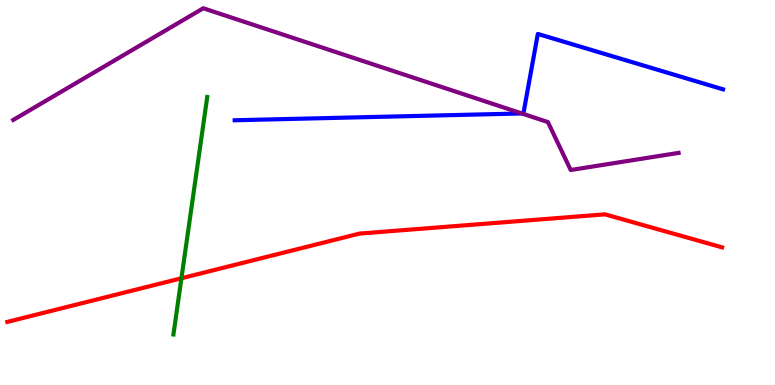[{'lines': ['blue', 'red'], 'intersections': []}, {'lines': ['green', 'red'], 'intersections': [{'x': 2.34, 'y': 2.77}]}, {'lines': ['purple', 'red'], 'intersections': []}, {'lines': ['blue', 'green'], 'intersections': []}, {'lines': ['blue', 'purple'], 'intersections': [{'x': 6.73, 'y': 7.05}]}, {'lines': ['green', 'purple'], 'intersections': []}]